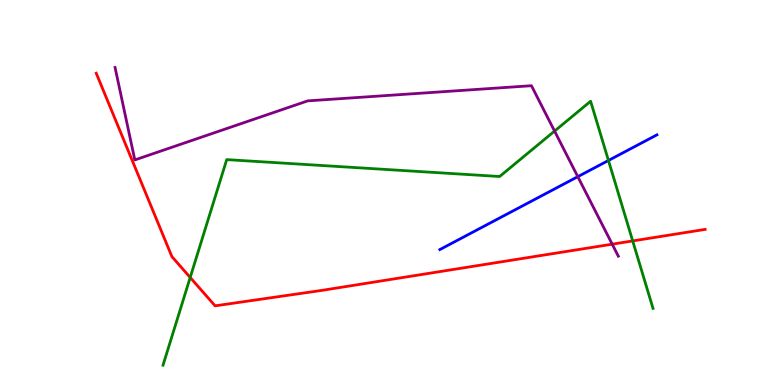[{'lines': ['blue', 'red'], 'intersections': []}, {'lines': ['green', 'red'], 'intersections': [{'x': 2.45, 'y': 2.79}, {'x': 8.16, 'y': 3.74}]}, {'lines': ['purple', 'red'], 'intersections': [{'x': 7.9, 'y': 3.66}]}, {'lines': ['blue', 'green'], 'intersections': [{'x': 7.85, 'y': 5.83}]}, {'lines': ['blue', 'purple'], 'intersections': [{'x': 7.46, 'y': 5.41}]}, {'lines': ['green', 'purple'], 'intersections': [{'x': 7.16, 'y': 6.6}]}]